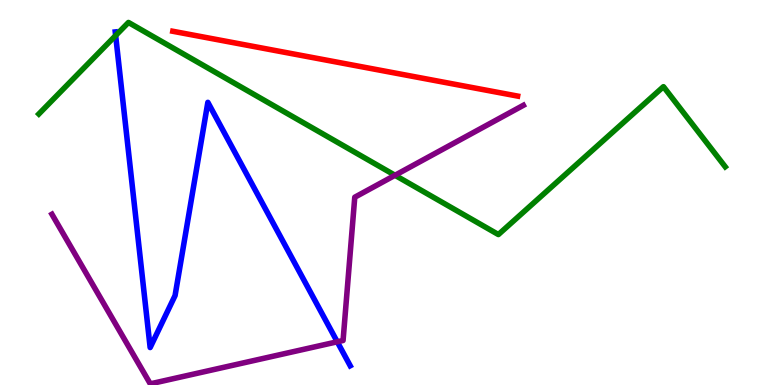[{'lines': ['blue', 'red'], 'intersections': []}, {'lines': ['green', 'red'], 'intersections': []}, {'lines': ['purple', 'red'], 'intersections': []}, {'lines': ['blue', 'green'], 'intersections': [{'x': 1.49, 'y': 9.08}]}, {'lines': ['blue', 'purple'], 'intersections': [{'x': 4.35, 'y': 1.12}]}, {'lines': ['green', 'purple'], 'intersections': [{'x': 5.1, 'y': 5.45}]}]